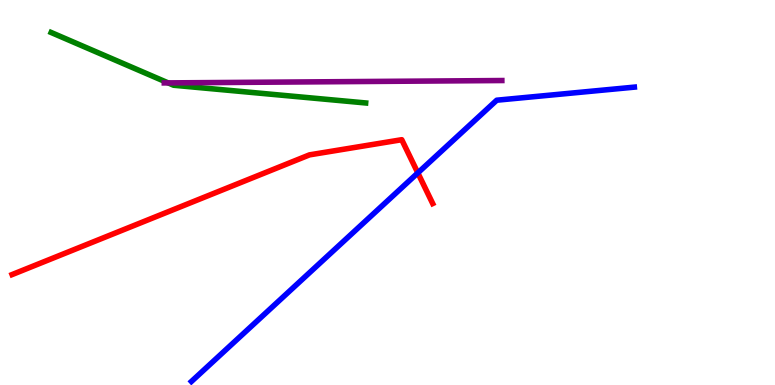[{'lines': ['blue', 'red'], 'intersections': [{'x': 5.39, 'y': 5.51}]}, {'lines': ['green', 'red'], 'intersections': []}, {'lines': ['purple', 'red'], 'intersections': []}, {'lines': ['blue', 'green'], 'intersections': []}, {'lines': ['blue', 'purple'], 'intersections': []}, {'lines': ['green', 'purple'], 'intersections': [{'x': 2.17, 'y': 7.85}]}]